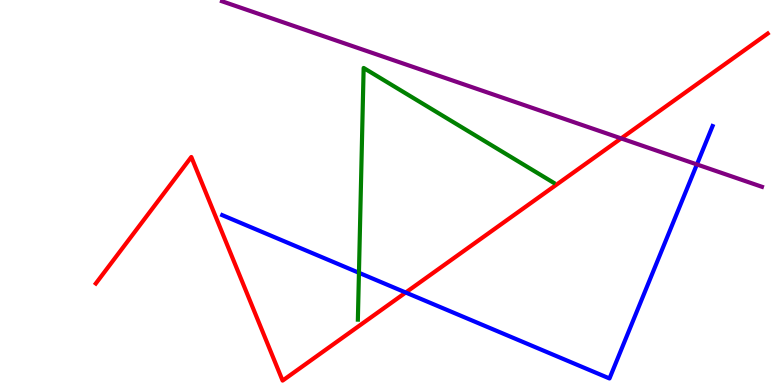[{'lines': ['blue', 'red'], 'intersections': [{'x': 5.24, 'y': 2.4}]}, {'lines': ['green', 'red'], 'intersections': []}, {'lines': ['purple', 'red'], 'intersections': [{'x': 8.01, 'y': 6.4}]}, {'lines': ['blue', 'green'], 'intersections': [{'x': 4.63, 'y': 2.91}]}, {'lines': ['blue', 'purple'], 'intersections': [{'x': 8.99, 'y': 5.73}]}, {'lines': ['green', 'purple'], 'intersections': []}]